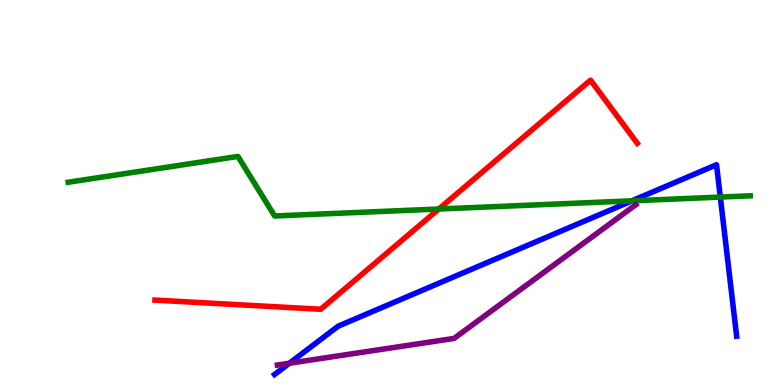[{'lines': ['blue', 'red'], 'intersections': []}, {'lines': ['green', 'red'], 'intersections': [{'x': 5.66, 'y': 4.57}]}, {'lines': ['purple', 'red'], 'intersections': []}, {'lines': ['blue', 'green'], 'intersections': [{'x': 8.15, 'y': 4.78}, {'x': 9.29, 'y': 4.88}]}, {'lines': ['blue', 'purple'], 'intersections': [{'x': 3.73, 'y': 0.565}]}, {'lines': ['green', 'purple'], 'intersections': []}]